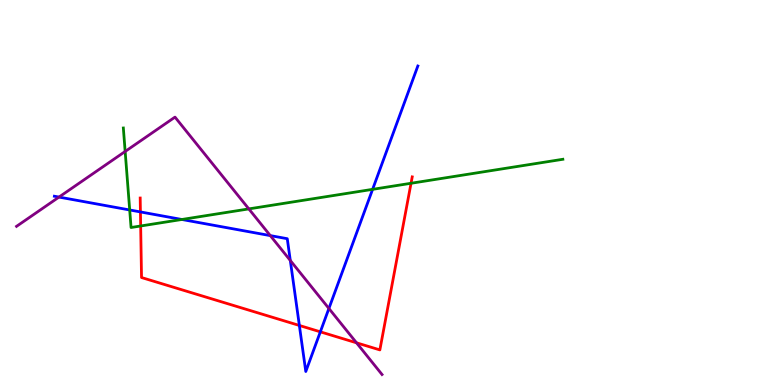[{'lines': ['blue', 'red'], 'intersections': [{'x': 1.81, 'y': 4.5}, {'x': 3.86, 'y': 1.55}, {'x': 4.13, 'y': 1.38}]}, {'lines': ['green', 'red'], 'intersections': [{'x': 1.82, 'y': 4.13}, {'x': 5.3, 'y': 5.24}]}, {'lines': ['purple', 'red'], 'intersections': [{'x': 4.6, 'y': 1.1}]}, {'lines': ['blue', 'green'], 'intersections': [{'x': 1.67, 'y': 4.55}, {'x': 2.35, 'y': 4.3}, {'x': 4.81, 'y': 5.08}]}, {'lines': ['blue', 'purple'], 'intersections': [{'x': 0.761, 'y': 4.88}, {'x': 3.49, 'y': 3.88}, {'x': 3.75, 'y': 3.23}, {'x': 4.24, 'y': 1.99}]}, {'lines': ['green', 'purple'], 'intersections': [{'x': 1.61, 'y': 6.07}, {'x': 3.21, 'y': 4.57}]}]